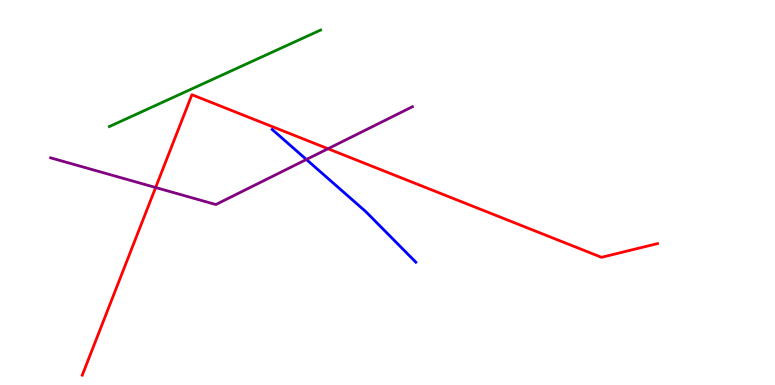[{'lines': ['blue', 'red'], 'intersections': []}, {'lines': ['green', 'red'], 'intersections': []}, {'lines': ['purple', 'red'], 'intersections': [{'x': 2.01, 'y': 5.13}, {'x': 4.23, 'y': 6.14}]}, {'lines': ['blue', 'green'], 'intersections': []}, {'lines': ['blue', 'purple'], 'intersections': [{'x': 3.95, 'y': 5.86}]}, {'lines': ['green', 'purple'], 'intersections': []}]